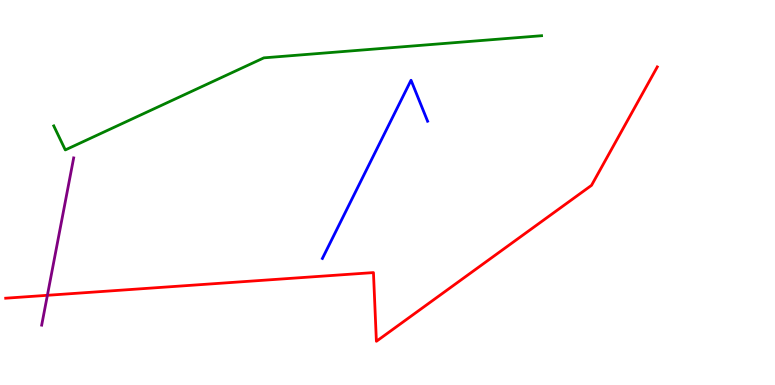[{'lines': ['blue', 'red'], 'intersections': []}, {'lines': ['green', 'red'], 'intersections': []}, {'lines': ['purple', 'red'], 'intersections': [{'x': 0.611, 'y': 2.33}]}, {'lines': ['blue', 'green'], 'intersections': []}, {'lines': ['blue', 'purple'], 'intersections': []}, {'lines': ['green', 'purple'], 'intersections': []}]